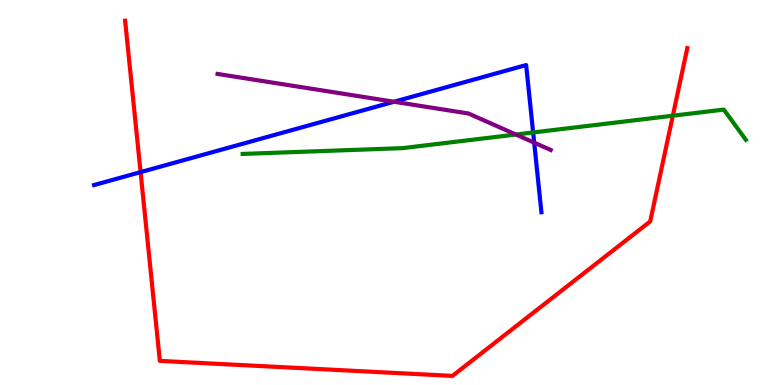[{'lines': ['blue', 'red'], 'intersections': [{'x': 1.81, 'y': 5.53}]}, {'lines': ['green', 'red'], 'intersections': [{'x': 8.68, 'y': 6.99}]}, {'lines': ['purple', 'red'], 'intersections': []}, {'lines': ['blue', 'green'], 'intersections': [{'x': 6.88, 'y': 6.56}]}, {'lines': ['blue', 'purple'], 'intersections': [{'x': 5.08, 'y': 7.36}, {'x': 6.89, 'y': 6.29}]}, {'lines': ['green', 'purple'], 'intersections': [{'x': 6.66, 'y': 6.51}]}]